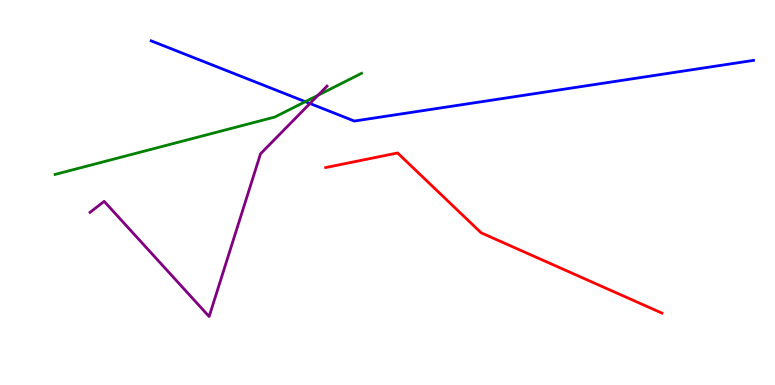[{'lines': ['blue', 'red'], 'intersections': []}, {'lines': ['green', 'red'], 'intersections': []}, {'lines': ['purple', 'red'], 'intersections': []}, {'lines': ['blue', 'green'], 'intersections': [{'x': 3.94, 'y': 7.36}]}, {'lines': ['blue', 'purple'], 'intersections': [{'x': 4.0, 'y': 7.31}]}, {'lines': ['green', 'purple'], 'intersections': [{'x': 4.1, 'y': 7.53}]}]